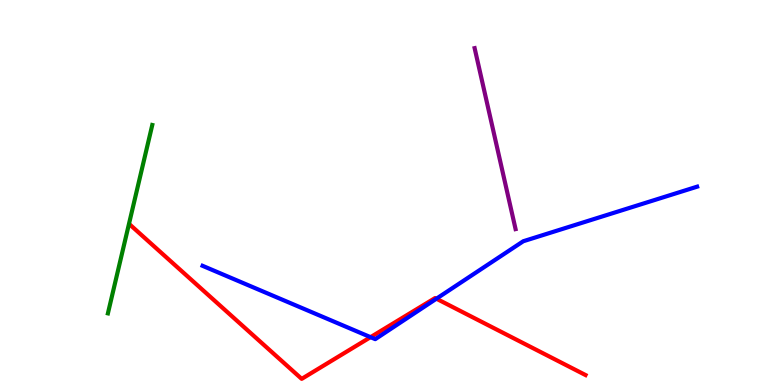[{'lines': ['blue', 'red'], 'intersections': [{'x': 4.78, 'y': 1.24}, {'x': 5.63, 'y': 2.24}]}, {'lines': ['green', 'red'], 'intersections': []}, {'lines': ['purple', 'red'], 'intersections': []}, {'lines': ['blue', 'green'], 'intersections': []}, {'lines': ['blue', 'purple'], 'intersections': []}, {'lines': ['green', 'purple'], 'intersections': []}]